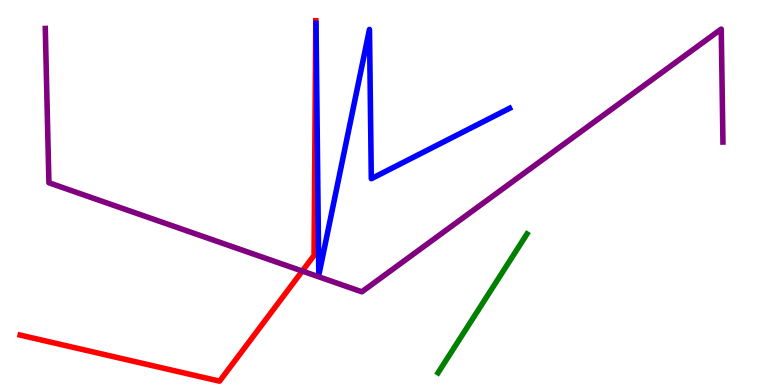[{'lines': ['blue', 'red'], 'intersections': []}, {'lines': ['green', 'red'], 'intersections': []}, {'lines': ['purple', 'red'], 'intersections': [{'x': 3.9, 'y': 2.96}]}, {'lines': ['blue', 'green'], 'intersections': []}, {'lines': ['blue', 'purple'], 'intersections': []}, {'lines': ['green', 'purple'], 'intersections': []}]